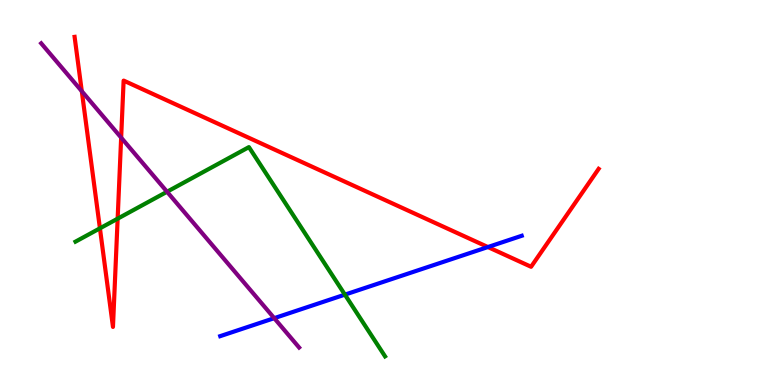[{'lines': ['blue', 'red'], 'intersections': [{'x': 6.3, 'y': 3.58}]}, {'lines': ['green', 'red'], 'intersections': [{'x': 1.29, 'y': 4.07}, {'x': 1.52, 'y': 4.32}]}, {'lines': ['purple', 'red'], 'intersections': [{'x': 1.06, 'y': 7.63}, {'x': 1.56, 'y': 6.43}]}, {'lines': ['blue', 'green'], 'intersections': [{'x': 4.45, 'y': 2.35}]}, {'lines': ['blue', 'purple'], 'intersections': [{'x': 3.54, 'y': 1.74}]}, {'lines': ['green', 'purple'], 'intersections': [{'x': 2.16, 'y': 5.02}]}]